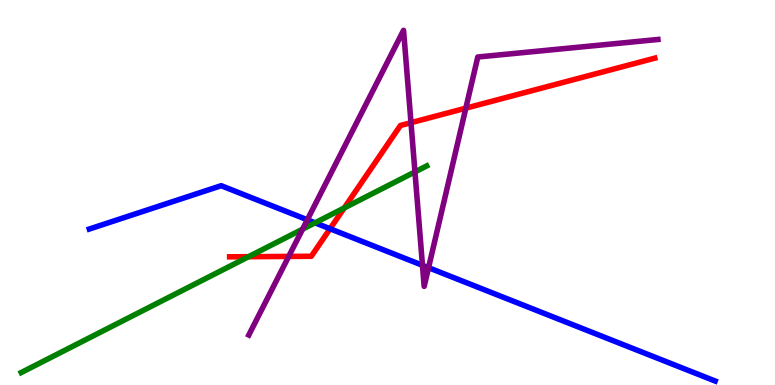[{'lines': ['blue', 'red'], 'intersections': [{'x': 4.26, 'y': 4.06}]}, {'lines': ['green', 'red'], 'intersections': [{'x': 3.21, 'y': 3.33}, {'x': 4.44, 'y': 4.6}]}, {'lines': ['purple', 'red'], 'intersections': [{'x': 3.73, 'y': 3.34}, {'x': 5.3, 'y': 6.81}, {'x': 6.01, 'y': 7.19}]}, {'lines': ['blue', 'green'], 'intersections': [{'x': 4.07, 'y': 4.21}]}, {'lines': ['blue', 'purple'], 'intersections': [{'x': 3.97, 'y': 4.29}, {'x': 5.45, 'y': 3.11}, {'x': 5.53, 'y': 3.05}]}, {'lines': ['green', 'purple'], 'intersections': [{'x': 3.9, 'y': 4.05}, {'x': 5.35, 'y': 5.53}]}]